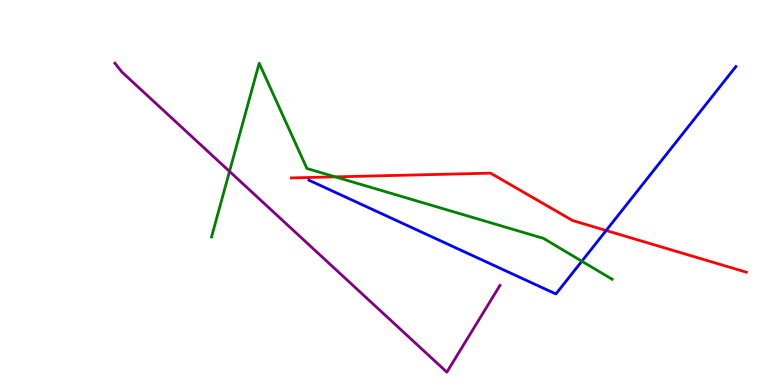[{'lines': ['blue', 'red'], 'intersections': [{'x': 7.82, 'y': 4.01}]}, {'lines': ['green', 'red'], 'intersections': [{'x': 4.33, 'y': 5.41}]}, {'lines': ['purple', 'red'], 'intersections': []}, {'lines': ['blue', 'green'], 'intersections': [{'x': 7.51, 'y': 3.22}]}, {'lines': ['blue', 'purple'], 'intersections': []}, {'lines': ['green', 'purple'], 'intersections': [{'x': 2.96, 'y': 5.55}]}]